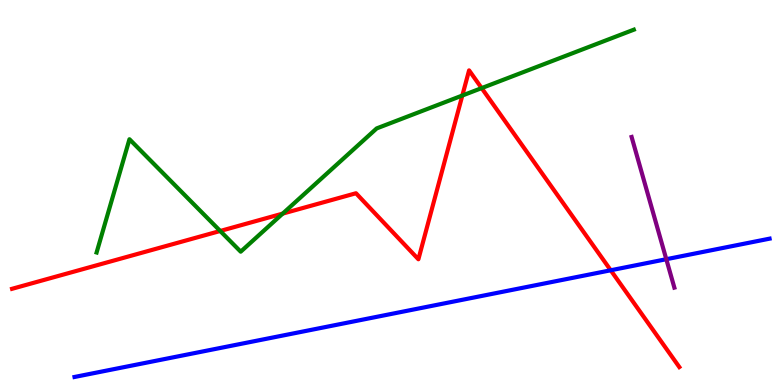[{'lines': ['blue', 'red'], 'intersections': [{'x': 7.88, 'y': 2.98}]}, {'lines': ['green', 'red'], 'intersections': [{'x': 2.84, 'y': 4.0}, {'x': 3.65, 'y': 4.45}, {'x': 5.97, 'y': 7.52}, {'x': 6.21, 'y': 7.71}]}, {'lines': ['purple', 'red'], 'intersections': []}, {'lines': ['blue', 'green'], 'intersections': []}, {'lines': ['blue', 'purple'], 'intersections': [{'x': 8.6, 'y': 3.27}]}, {'lines': ['green', 'purple'], 'intersections': []}]